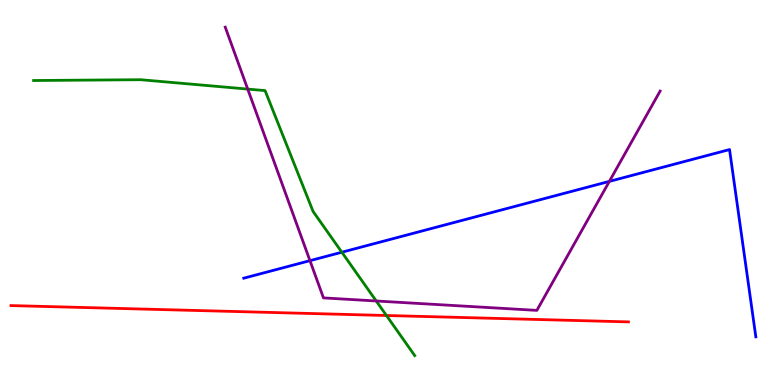[{'lines': ['blue', 'red'], 'intersections': []}, {'lines': ['green', 'red'], 'intersections': [{'x': 4.99, 'y': 1.81}]}, {'lines': ['purple', 'red'], 'intersections': []}, {'lines': ['blue', 'green'], 'intersections': [{'x': 4.41, 'y': 3.45}]}, {'lines': ['blue', 'purple'], 'intersections': [{'x': 4.0, 'y': 3.23}, {'x': 7.86, 'y': 5.29}]}, {'lines': ['green', 'purple'], 'intersections': [{'x': 3.2, 'y': 7.69}, {'x': 4.85, 'y': 2.18}]}]